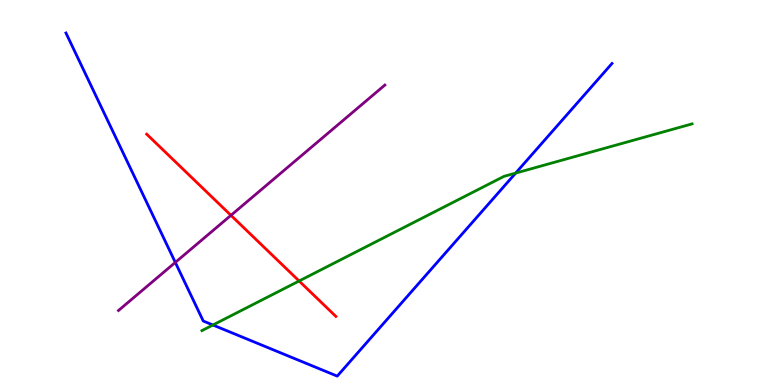[{'lines': ['blue', 'red'], 'intersections': []}, {'lines': ['green', 'red'], 'intersections': [{'x': 3.86, 'y': 2.7}]}, {'lines': ['purple', 'red'], 'intersections': [{'x': 2.98, 'y': 4.41}]}, {'lines': ['blue', 'green'], 'intersections': [{'x': 2.75, 'y': 1.56}, {'x': 6.65, 'y': 5.5}]}, {'lines': ['blue', 'purple'], 'intersections': [{'x': 2.26, 'y': 3.18}]}, {'lines': ['green', 'purple'], 'intersections': []}]